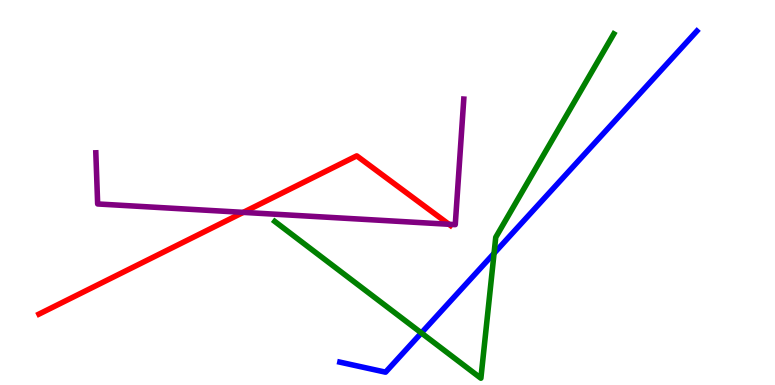[{'lines': ['blue', 'red'], 'intersections': []}, {'lines': ['green', 'red'], 'intersections': []}, {'lines': ['purple', 'red'], 'intersections': [{'x': 3.14, 'y': 4.48}, {'x': 5.79, 'y': 4.17}]}, {'lines': ['blue', 'green'], 'intersections': [{'x': 5.44, 'y': 1.35}, {'x': 6.37, 'y': 3.42}]}, {'lines': ['blue', 'purple'], 'intersections': []}, {'lines': ['green', 'purple'], 'intersections': []}]